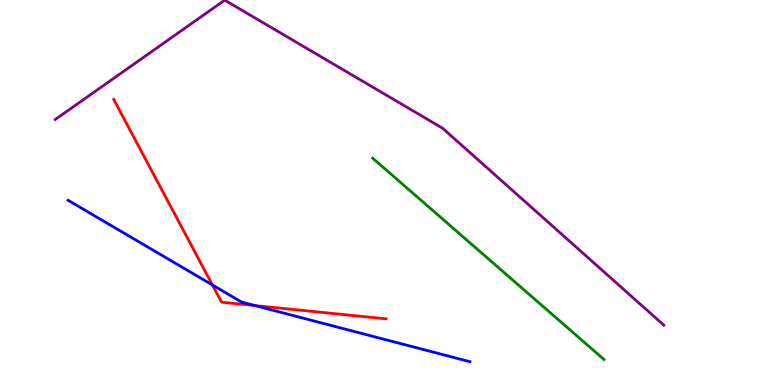[{'lines': ['blue', 'red'], 'intersections': [{'x': 2.74, 'y': 2.6}, {'x': 3.29, 'y': 2.06}]}, {'lines': ['green', 'red'], 'intersections': []}, {'lines': ['purple', 'red'], 'intersections': []}, {'lines': ['blue', 'green'], 'intersections': []}, {'lines': ['blue', 'purple'], 'intersections': []}, {'lines': ['green', 'purple'], 'intersections': []}]